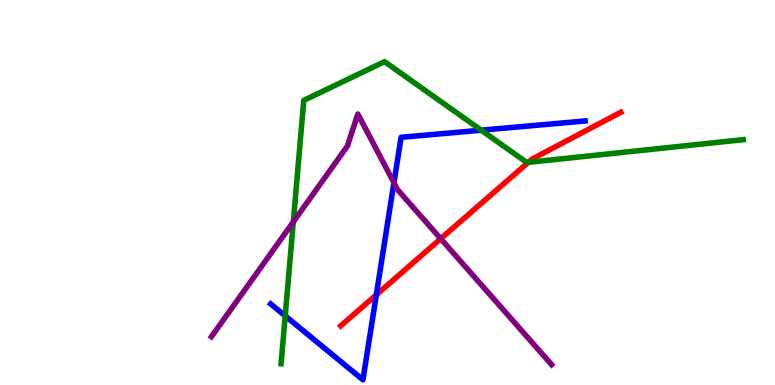[{'lines': ['blue', 'red'], 'intersections': [{'x': 4.86, 'y': 2.34}]}, {'lines': ['green', 'red'], 'intersections': [{'x': 6.82, 'y': 5.78}]}, {'lines': ['purple', 'red'], 'intersections': [{'x': 5.69, 'y': 3.8}]}, {'lines': ['blue', 'green'], 'intersections': [{'x': 3.68, 'y': 1.8}, {'x': 6.21, 'y': 6.62}]}, {'lines': ['blue', 'purple'], 'intersections': [{'x': 5.08, 'y': 5.25}]}, {'lines': ['green', 'purple'], 'intersections': [{'x': 3.78, 'y': 4.24}]}]